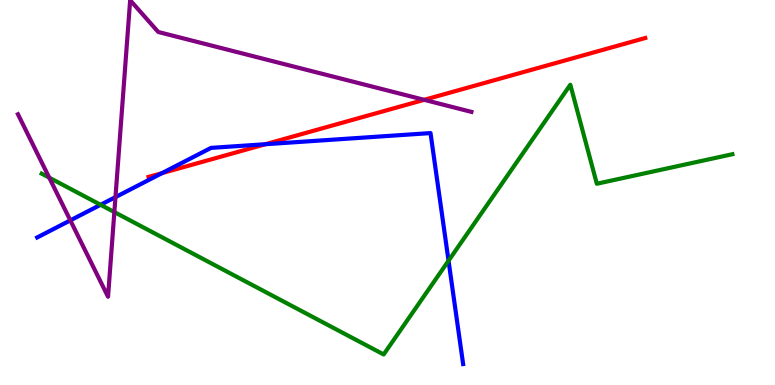[{'lines': ['blue', 'red'], 'intersections': [{'x': 2.09, 'y': 5.5}, {'x': 3.42, 'y': 6.25}]}, {'lines': ['green', 'red'], 'intersections': []}, {'lines': ['purple', 'red'], 'intersections': [{'x': 5.47, 'y': 7.41}]}, {'lines': ['blue', 'green'], 'intersections': [{'x': 1.3, 'y': 4.68}, {'x': 5.79, 'y': 3.23}]}, {'lines': ['blue', 'purple'], 'intersections': [{'x': 0.908, 'y': 4.28}, {'x': 1.49, 'y': 4.88}]}, {'lines': ['green', 'purple'], 'intersections': [{'x': 0.635, 'y': 5.39}, {'x': 1.48, 'y': 4.49}]}]